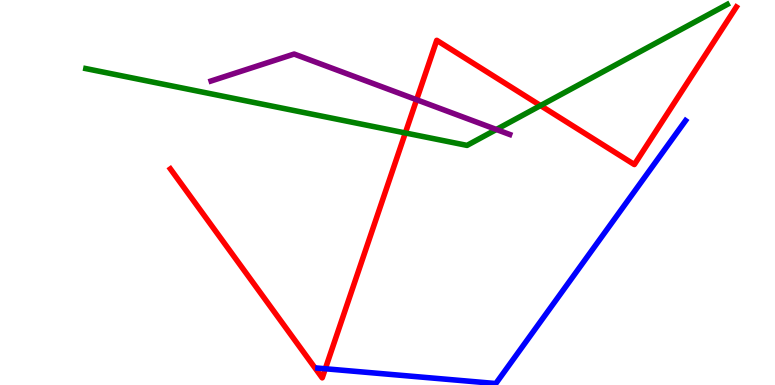[{'lines': ['blue', 'red'], 'intersections': [{'x': 4.2, 'y': 0.422}]}, {'lines': ['green', 'red'], 'intersections': [{'x': 5.23, 'y': 6.55}, {'x': 6.97, 'y': 7.26}]}, {'lines': ['purple', 'red'], 'intersections': [{'x': 5.38, 'y': 7.41}]}, {'lines': ['blue', 'green'], 'intersections': []}, {'lines': ['blue', 'purple'], 'intersections': []}, {'lines': ['green', 'purple'], 'intersections': [{'x': 6.4, 'y': 6.64}]}]